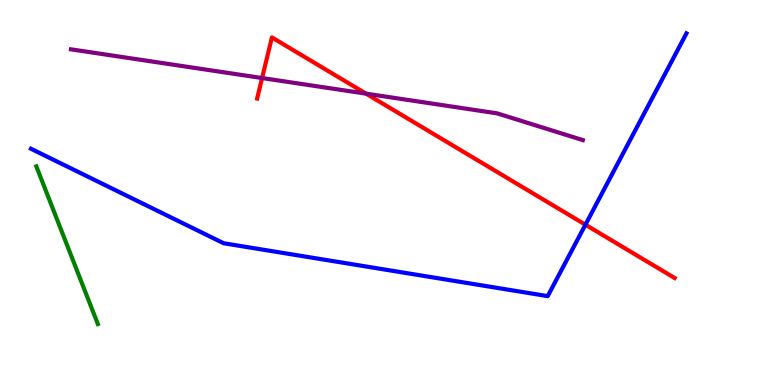[{'lines': ['blue', 'red'], 'intersections': [{'x': 7.55, 'y': 4.16}]}, {'lines': ['green', 'red'], 'intersections': []}, {'lines': ['purple', 'red'], 'intersections': [{'x': 3.38, 'y': 7.97}, {'x': 4.72, 'y': 7.57}]}, {'lines': ['blue', 'green'], 'intersections': []}, {'lines': ['blue', 'purple'], 'intersections': []}, {'lines': ['green', 'purple'], 'intersections': []}]